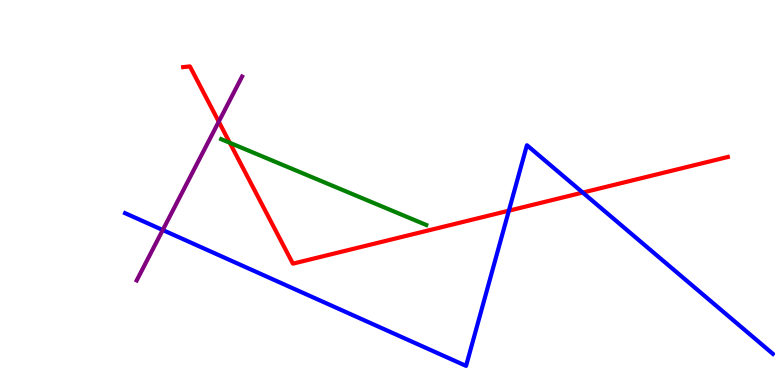[{'lines': ['blue', 'red'], 'intersections': [{'x': 6.57, 'y': 4.53}, {'x': 7.52, 'y': 5.0}]}, {'lines': ['green', 'red'], 'intersections': [{'x': 2.97, 'y': 6.29}]}, {'lines': ['purple', 'red'], 'intersections': [{'x': 2.82, 'y': 6.84}]}, {'lines': ['blue', 'green'], 'intersections': []}, {'lines': ['blue', 'purple'], 'intersections': [{'x': 2.1, 'y': 4.03}]}, {'lines': ['green', 'purple'], 'intersections': []}]